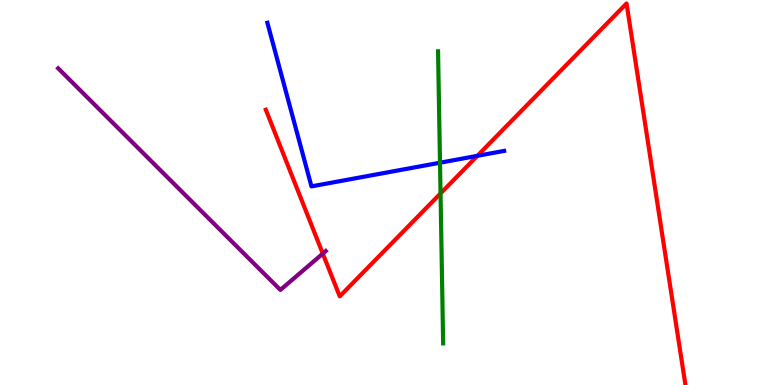[{'lines': ['blue', 'red'], 'intersections': [{'x': 6.16, 'y': 5.95}]}, {'lines': ['green', 'red'], 'intersections': [{'x': 5.68, 'y': 4.98}]}, {'lines': ['purple', 'red'], 'intersections': [{'x': 4.17, 'y': 3.41}]}, {'lines': ['blue', 'green'], 'intersections': [{'x': 5.68, 'y': 5.77}]}, {'lines': ['blue', 'purple'], 'intersections': []}, {'lines': ['green', 'purple'], 'intersections': []}]